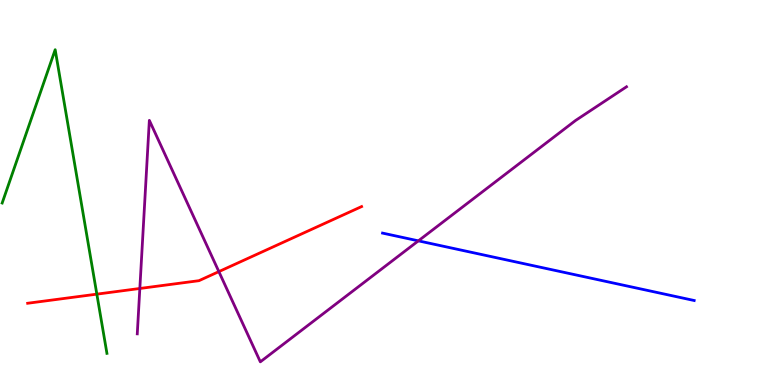[{'lines': ['blue', 'red'], 'intersections': []}, {'lines': ['green', 'red'], 'intersections': [{'x': 1.25, 'y': 2.36}]}, {'lines': ['purple', 'red'], 'intersections': [{'x': 1.8, 'y': 2.51}, {'x': 2.82, 'y': 2.95}]}, {'lines': ['blue', 'green'], 'intersections': []}, {'lines': ['blue', 'purple'], 'intersections': [{'x': 5.4, 'y': 3.74}]}, {'lines': ['green', 'purple'], 'intersections': []}]